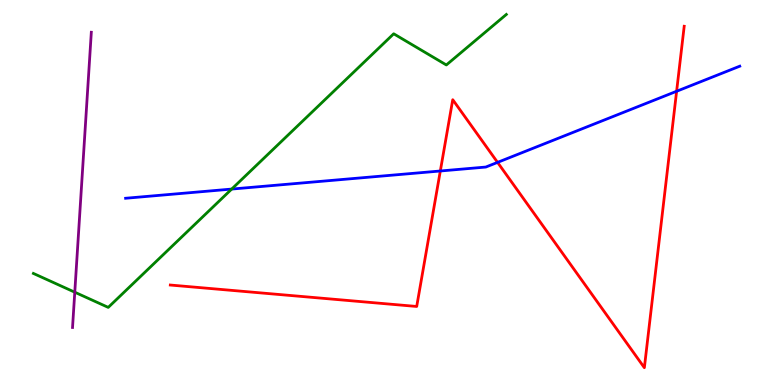[{'lines': ['blue', 'red'], 'intersections': [{'x': 5.68, 'y': 5.56}, {'x': 6.42, 'y': 5.78}, {'x': 8.73, 'y': 7.63}]}, {'lines': ['green', 'red'], 'intersections': []}, {'lines': ['purple', 'red'], 'intersections': []}, {'lines': ['blue', 'green'], 'intersections': [{'x': 2.99, 'y': 5.09}]}, {'lines': ['blue', 'purple'], 'intersections': []}, {'lines': ['green', 'purple'], 'intersections': [{'x': 0.965, 'y': 2.41}]}]